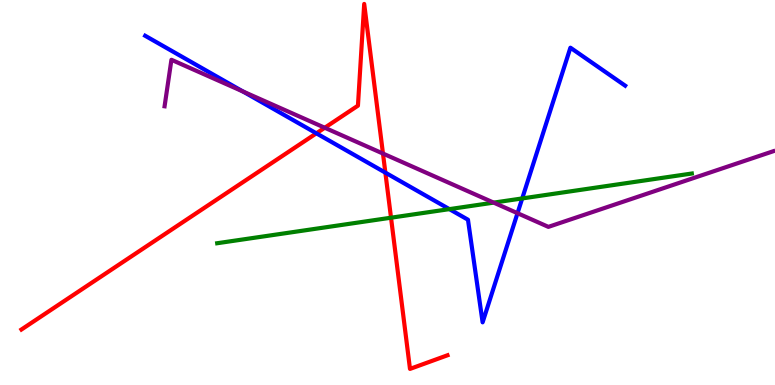[{'lines': ['blue', 'red'], 'intersections': [{'x': 4.08, 'y': 6.54}, {'x': 4.97, 'y': 5.52}]}, {'lines': ['green', 'red'], 'intersections': [{'x': 5.05, 'y': 4.35}]}, {'lines': ['purple', 'red'], 'intersections': [{'x': 4.19, 'y': 6.68}, {'x': 4.94, 'y': 6.01}]}, {'lines': ['blue', 'green'], 'intersections': [{'x': 5.8, 'y': 4.57}, {'x': 6.74, 'y': 4.85}]}, {'lines': ['blue', 'purple'], 'intersections': [{'x': 3.13, 'y': 7.62}, {'x': 6.68, 'y': 4.46}]}, {'lines': ['green', 'purple'], 'intersections': [{'x': 6.37, 'y': 4.74}]}]